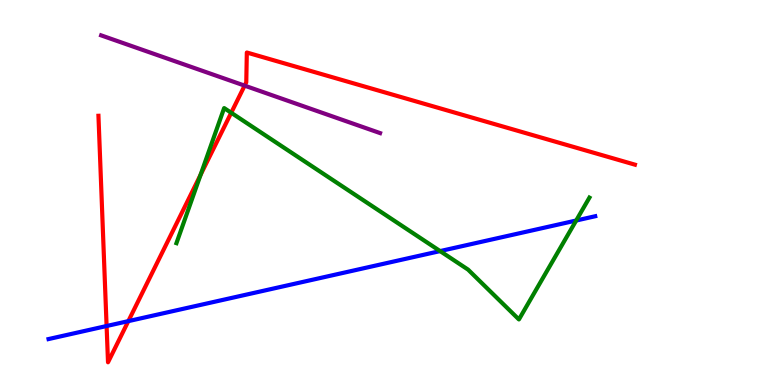[{'lines': ['blue', 'red'], 'intersections': [{'x': 1.38, 'y': 1.53}, {'x': 1.66, 'y': 1.66}]}, {'lines': ['green', 'red'], 'intersections': [{'x': 2.59, 'y': 5.46}, {'x': 2.98, 'y': 7.07}]}, {'lines': ['purple', 'red'], 'intersections': [{'x': 3.16, 'y': 7.78}]}, {'lines': ['blue', 'green'], 'intersections': [{'x': 5.68, 'y': 3.48}, {'x': 7.43, 'y': 4.27}]}, {'lines': ['blue', 'purple'], 'intersections': []}, {'lines': ['green', 'purple'], 'intersections': []}]